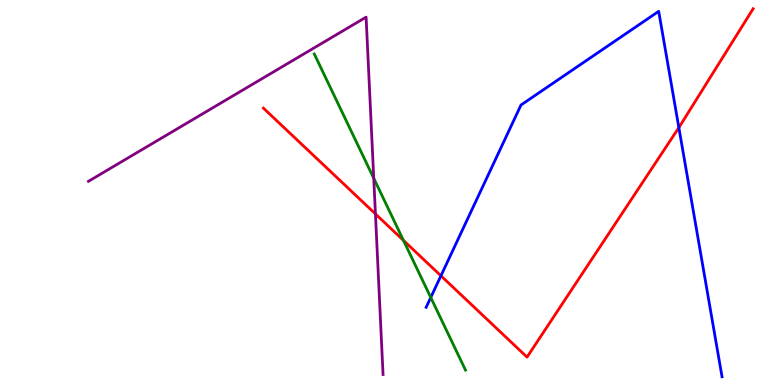[{'lines': ['blue', 'red'], 'intersections': [{'x': 5.69, 'y': 2.84}, {'x': 8.76, 'y': 6.69}]}, {'lines': ['green', 'red'], 'intersections': [{'x': 5.21, 'y': 3.76}]}, {'lines': ['purple', 'red'], 'intersections': [{'x': 4.84, 'y': 4.44}]}, {'lines': ['blue', 'green'], 'intersections': [{'x': 5.56, 'y': 2.27}]}, {'lines': ['blue', 'purple'], 'intersections': []}, {'lines': ['green', 'purple'], 'intersections': [{'x': 4.82, 'y': 5.37}]}]